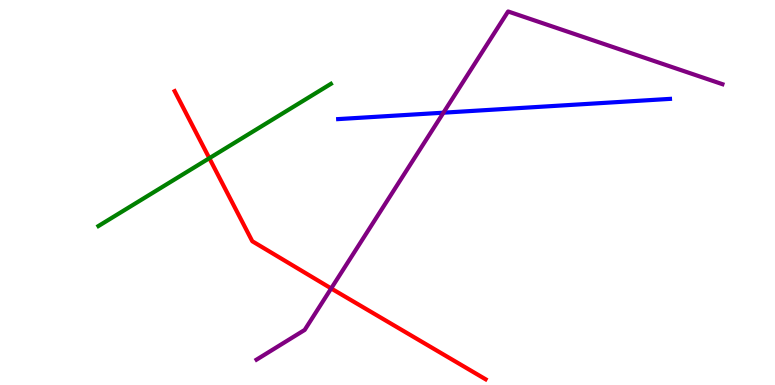[{'lines': ['blue', 'red'], 'intersections': []}, {'lines': ['green', 'red'], 'intersections': [{'x': 2.7, 'y': 5.89}]}, {'lines': ['purple', 'red'], 'intersections': [{'x': 4.27, 'y': 2.51}]}, {'lines': ['blue', 'green'], 'intersections': []}, {'lines': ['blue', 'purple'], 'intersections': [{'x': 5.72, 'y': 7.07}]}, {'lines': ['green', 'purple'], 'intersections': []}]